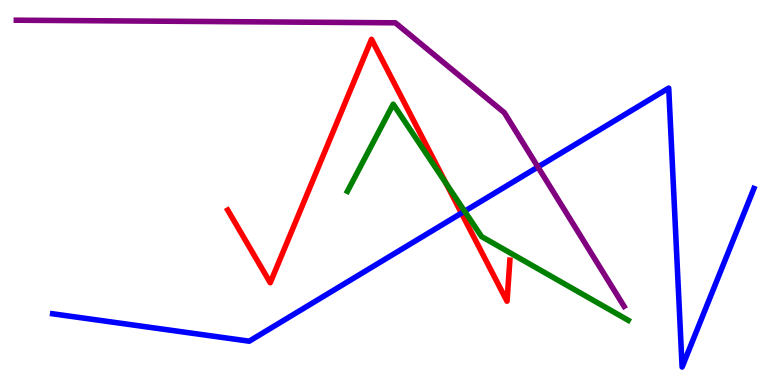[{'lines': ['blue', 'red'], 'intersections': [{'x': 5.95, 'y': 4.46}]}, {'lines': ['green', 'red'], 'intersections': [{'x': 5.76, 'y': 5.24}]}, {'lines': ['purple', 'red'], 'intersections': []}, {'lines': ['blue', 'green'], 'intersections': [{'x': 6.0, 'y': 4.51}]}, {'lines': ['blue', 'purple'], 'intersections': [{'x': 6.94, 'y': 5.66}]}, {'lines': ['green', 'purple'], 'intersections': []}]